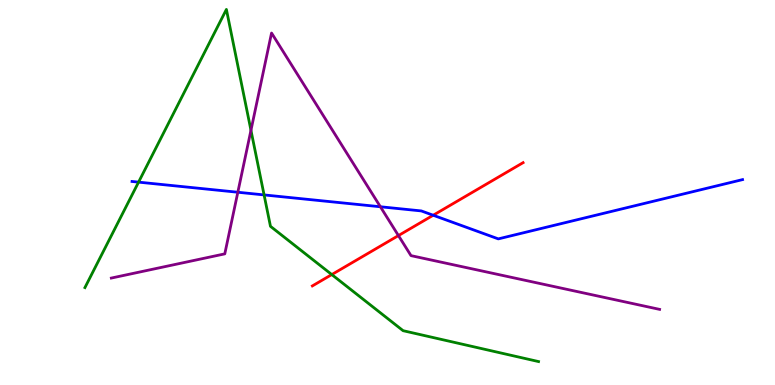[{'lines': ['blue', 'red'], 'intersections': [{'x': 5.59, 'y': 4.41}]}, {'lines': ['green', 'red'], 'intersections': [{'x': 4.28, 'y': 2.87}]}, {'lines': ['purple', 'red'], 'intersections': [{'x': 5.14, 'y': 3.88}]}, {'lines': ['blue', 'green'], 'intersections': [{'x': 1.79, 'y': 5.27}, {'x': 3.41, 'y': 4.94}]}, {'lines': ['blue', 'purple'], 'intersections': [{'x': 3.07, 'y': 5.01}, {'x': 4.91, 'y': 4.63}]}, {'lines': ['green', 'purple'], 'intersections': [{'x': 3.24, 'y': 6.62}]}]